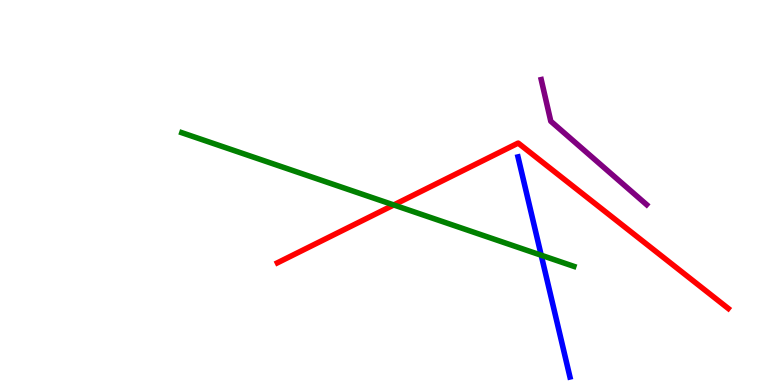[{'lines': ['blue', 'red'], 'intersections': []}, {'lines': ['green', 'red'], 'intersections': [{'x': 5.08, 'y': 4.68}]}, {'lines': ['purple', 'red'], 'intersections': []}, {'lines': ['blue', 'green'], 'intersections': [{'x': 6.98, 'y': 3.37}]}, {'lines': ['blue', 'purple'], 'intersections': []}, {'lines': ['green', 'purple'], 'intersections': []}]